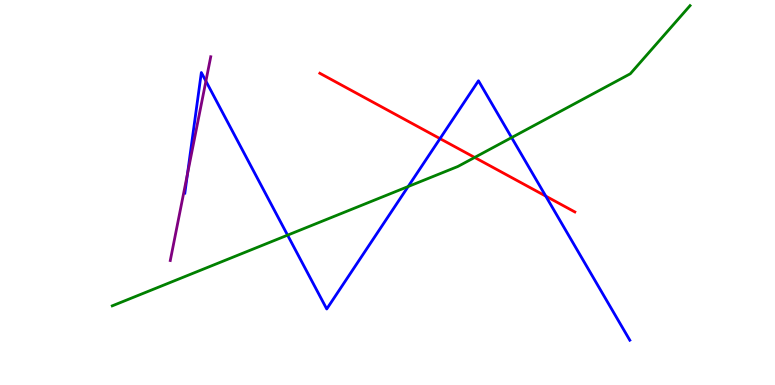[{'lines': ['blue', 'red'], 'intersections': [{'x': 5.68, 'y': 6.4}, {'x': 7.04, 'y': 4.91}]}, {'lines': ['green', 'red'], 'intersections': [{'x': 6.12, 'y': 5.91}]}, {'lines': ['purple', 'red'], 'intersections': []}, {'lines': ['blue', 'green'], 'intersections': [{'x': 3.71, 'y': 3.89}, {'x': 5.27, 'y': 5.16}, {'x': 6.6, 'y': 6.43}]}, {'lines': ['blue', 'purple'], 'intersections': [{'x': 2.42, 'y': 5.48}, {'x': 2.66, 'y': 7.89}]}, {'lines': ['green', 'purple'], 'intersections': []}]